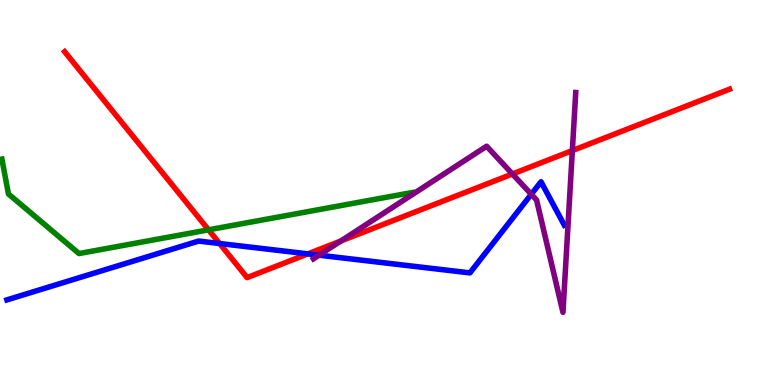[{'lines': ['blue', 'red'], 'intersections': [{'x': 2.83, 'y': 3.68}, {'x': 3.97, 'y': 3.41}]}, {'lines': ['green', 'red'], 'intersections': [{'x': 2.69, 'y': 4.03}]}, {'lines': ['purple', 'red'], 'intersections': [{'x': 4.4, 'y': 3.74}, {'x': 6.61, 'y': 5.48}, {'x': 7.39, 'y': 6.09}]}, {'lines': ['blue', 'green'], 'intersections': []}, {'lines': ['blue', 'purple'], 'intersections': [{'x': 4.12, 'y': 3.37}, {'x': 6.86, 'y': 4.95}]}, {'lines': ['green', 'purple'], 'intersections': []}]